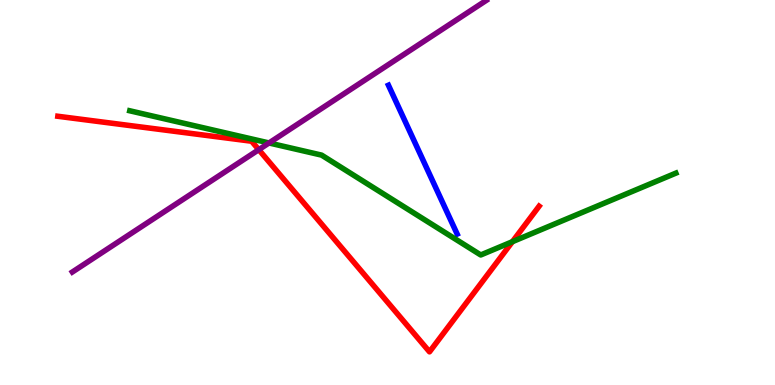[{'lines': ['blue', 'red'], 'intersections': []}, {'lines': ['green', 'red'], 'intersections': [{'x': 6.61, 'y': 3.72}]}, {'lines': ['purple', 'red'], 'intersections': [{'x': 3.34, 'y': 6.11}]}, {'lines': ['blue', 'green'], 'intersections': []}, {'lines': ['blue', 'purple'], 'intersections': []}, {'lines': ['green', 'purple'], 'intersections': [{'x': 3.47, 'y': 6.29}]}]